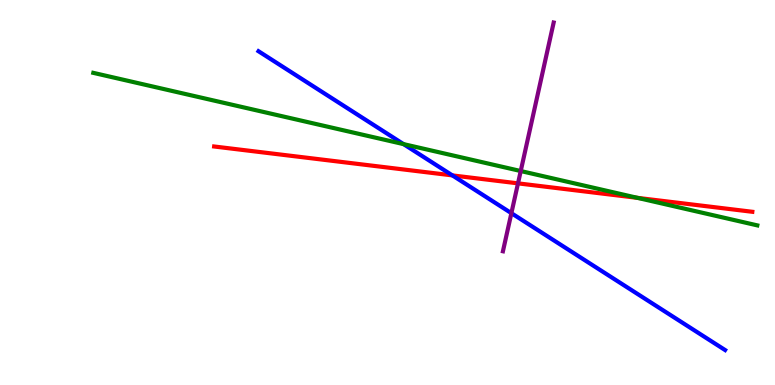[{'lines': ['blue', 'red'], 'intersections': [{'x': 5.84, 'y': 5.44}]}, {'lines': ['green', 'red'], 'intersections': [{'x': 8.23, 'y': 4.86}]}, {'lines': ['purple', 'red'], 'intersections': [{'x': 6.68, 'y': 5.24}]}, {'lines': ['blue', 'green'], 'intersections': [{'x': 5.21, 'y': 6.26}]}, {'lines': ['blue', 'purple'], 'intersections': [{'x': 6.6, 'y': 4.46}]}, {'lines': ['green', 'purple'], 'intersections': [{'x': 6.72, 'y': 5.56}]}]